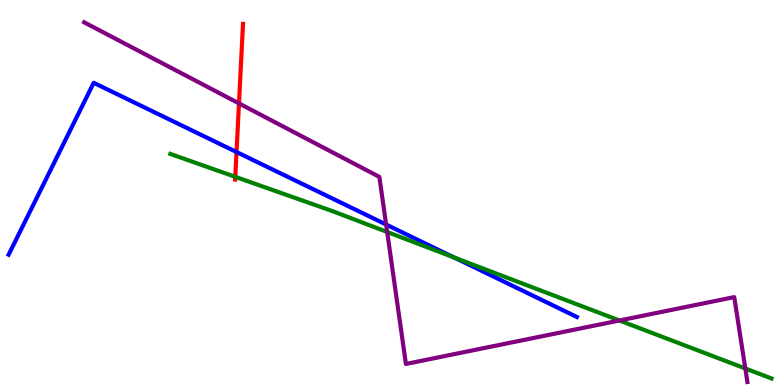[{'lines': ['blue', 'red'], 'intersections': [{'x': 3.05, 'y': 6.05}]}, {'lines': ['green', 'red'], 'intersections': [{'x': 3.04, 'y': 5.41}]}, {'lines': ['purple', 'red'], 'intersections': [{'x': 3.08, 'y': 7.31}]}, {'lines': ['blue', 'green'], 'intersections': [{'x': 5.86, 'y': 3.31}]}, {'lines': ['blue', 'purple'], 'intersections': [{'x': 4.98, 'y': 4.17}]}, {'lines': ['green', 'purple'], 'intersections': [{'x': 5.0, 'y': 3.97}, {'x': 7.99, 'y': 1.68}, {'x': 9.62, 'y': 0.429}]}]